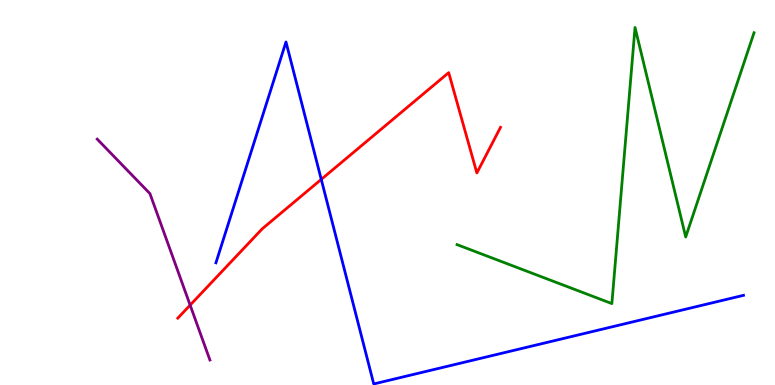[{'lines': ['blue', 'red'], 'intersections': [{'x': 4.15, 'y': 5.34}]}, {'lines': ['green', 'red'], 'intersections': []}, {'lines': ['purple', 'red'], 'intersections': [{'x': 2.45, 'y': 2.07}]}, {'lines': ['blue', 'green'], 'intersections': []}, {'lines': ['blue', 'purple'], 'intersections': []}, {'lines': ['green', 'purple'], 'intersections': []}]